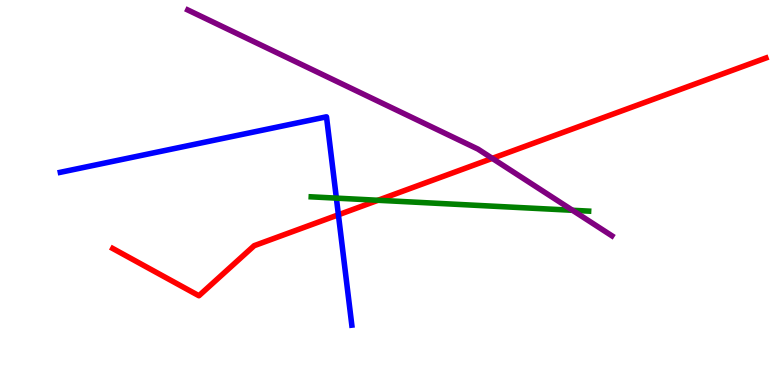[{'lines': ['blue', 'red'], 'intersections': [{'x': 4.37, 'y': 4.42}]}, {'lines': ['green', 'red'], 'intersections': [{'x': 4.88, 'y': 4.8}]}, {'lines': ['purple', 'red'], 'intersections': [{'x': 6.35, 'y': 5.89}]}, {'lines': ['blue', 'green'], 'intersections': [{'x': 4.34, 'y': 4.85}]}, {'lines': ['blue', 'purple'], 'intersections': []}, {'lines': ['green', 'purple'], 'intersections': [{'x': 7.39, 'y': 4.54}]}]